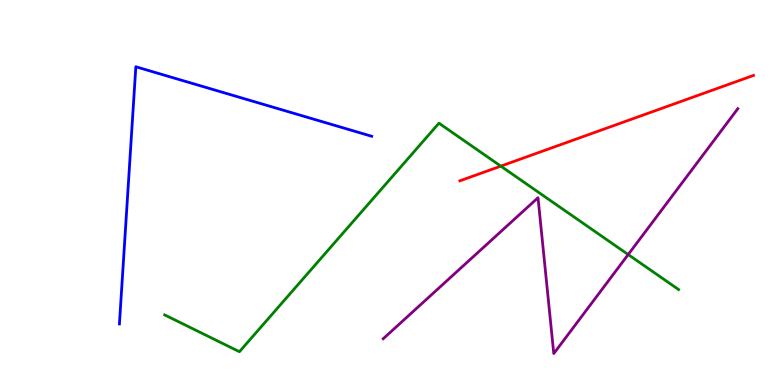[{'lines': ['blue', 'red'], 'intersections': []}, {'lines': ['green', 'red'], 'intersections': [{'x': 6.46, 'y': 5.68}]}, {'lines': ['purple', 'red'], 'intersections': []}, {'lines': ['blue', 'green'], 'intersections': []}, {'lines': ['blue', 'purple'], 'intersections': []}, {'lines': ['green', 'purple'], 'intersections': [{'x': 8.11, 'y': 3.39}]}]